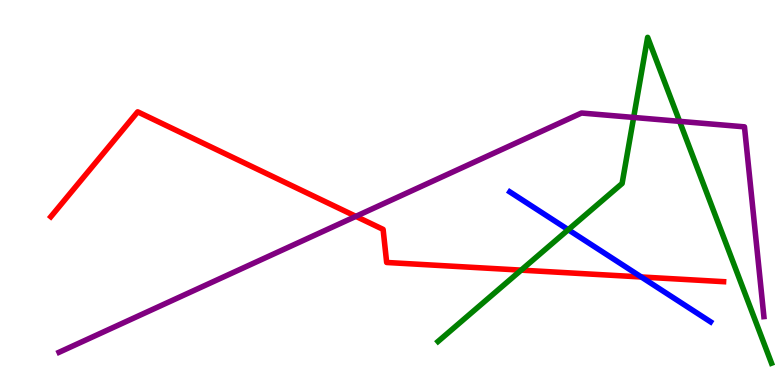[{'lines': ['blue', 'red'], 'intersections': [{'x': 8.27, 'y': 2.81}]}, {'lines': ['green', 'red'], 'intersections': [{'x': 6.72, 'y': 2.98}]}, {'lines': ['purple', 'red'], 'intersections': [{'x': 4.59, 'y': 4.38}]}, {'lines': ['blue', 'green'], 'intersections': [{'x': 7.33, 'y': 4.03}]}, {'lines': ['blue', 'purple'], 'intersections': []}, {'lines': ['green', 'purple'], 'intersections': [{'x': 8.18, 'y': 6.95}, {'x': 8.77, 'y': 6.85}]}]